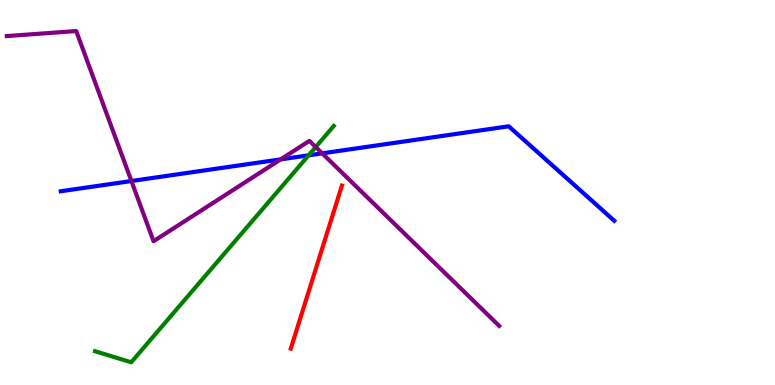[{'lines': ['blue', 'red'], 'intersections': []}, {'lines': ['green', 'red'], 'intersections': []}, {'lines': ['purple', 'red'], 'intersections': []}, {'lines': ['blue', 'green'], 'intersections': [{'x': 3.98, 'y': 5.97}]}, {'lines': ['blue', 'purple'], 'intersections': [{'x': 1.7, 'y': 5.3}, {'x': 3.62, 'y': 5.86}, {'x': 4.16, 'y': 6.02}]}, {'lines': ['green', 'purple'], 'intersections': [{'x': 4.07, 'y': 6.18}]}]